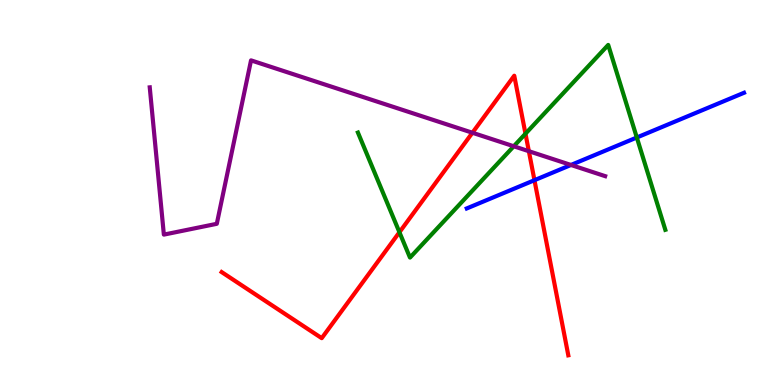[{'lines': ['blue', 'red'], 'intersections': [{'x': 6.9, 'y': 5.32}]}, {'lines': ['green', 'red'], 'intersections': [{'x': 5.15, 'y': 3.97}, {'x': 6.78, 'y': 6.53}]}, {'lines': ['purple', 'red'], 'intersections': [{'x': 6.1, 'y': 6.55}, {'x': 6.82, 'y': 6.07}]}, {'lines': ['blue', 'green'], 'intersections': [{'x': 8.22, 'y': 6.43}]}, {'lines': ['blue', 'purple'], 'intersections': [{'x': 7.37, 'y': 5.72}]}, {'lines': ['green', 'purple'], 'intersections': [{'x': 6.63, 'y': 6.2}]}]